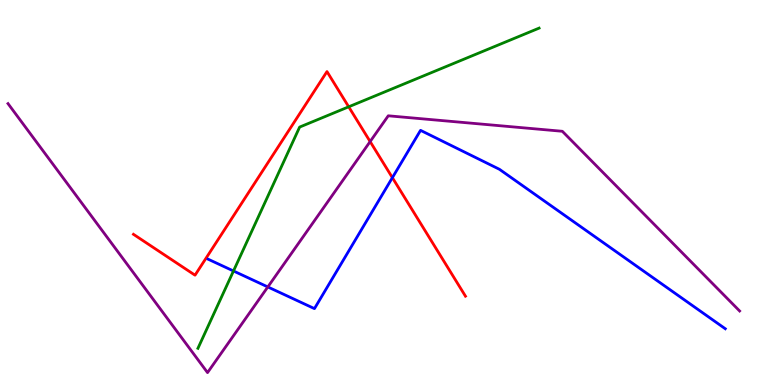[{'lines': ['blue', 'red'], 'intersections': [{'x': 5.06, 'y': 5.39}]}, {'lines': ['green', 'red'], 'intersections': [{'x': 4.5, 'y': 7.23}]}, {'lines': ['purple', 'red'], 'intersections': [{'x': 4.78, 'y': 6.32}]}, {'lines': ['blue', 'green'], 'intersections': [{'x': 3.01, 'y': 2.96}]}, {'lines': ['blue', 'purple'], 'intersections': [{'x': 3.46, 'y': 2.55}]}, {'lines': ['green', 'purple'], 'intersections': []}]